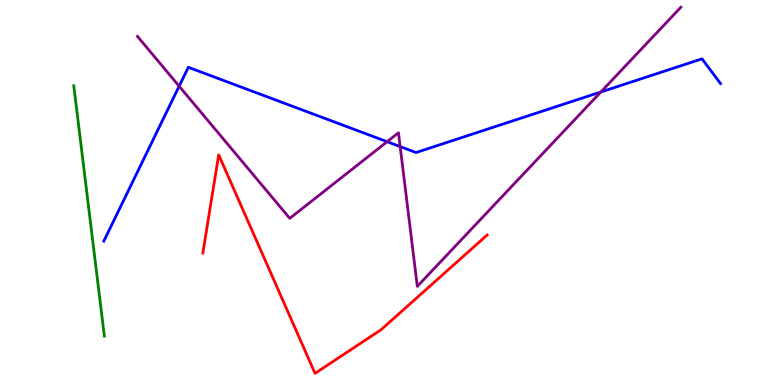[{'lines': ['blue', 'red'], 'intersections': []}, {'lines': ['green', 'red'], 'intersections': []}, {'lines': ['purple', 'red'], 'intersections': []}, {'lines': ['blue', 'green'], 'intersections': []}, {'lines': ['blue', 'purple'], 'intersections': [{'x': 2.31, 'y': 7.76}, {'x': 5.0, 'y': 6.32}, {'x': 5.16, 'y': 6.19}, {'x': 7.75, 'y': 7.61}]}, {'lines': ['green', 'purple'], 'intersections': []}]